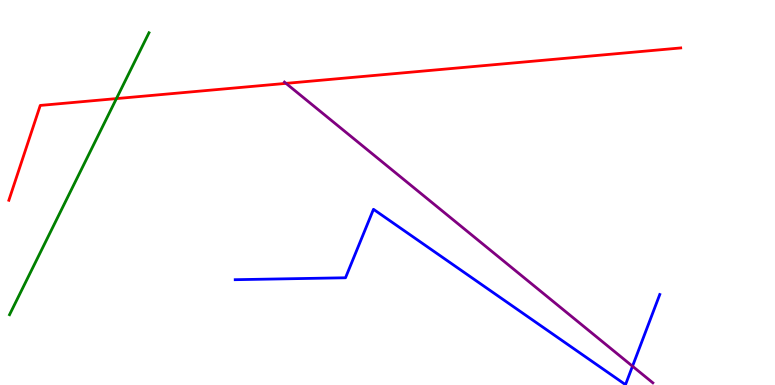[{'lines': ['blue', 'red'], 'intersections': []}, {'lines': ['green', 'red'], 'intersections': [{'x': 1.5, 'y': 7.44}]}, {'lines': ['purple', 'red'], 'intersections': [{'x': 3.69, 'y': 7.83}]}, {'lines': ['blue', 'green'], 'intersections': []}, {'lines': ['blue', 'purple'], 'intersections': [{'x': 8.16, 'y': 0.488}]}, {'lines': ['green', 'purple'], 'intersections': []}]